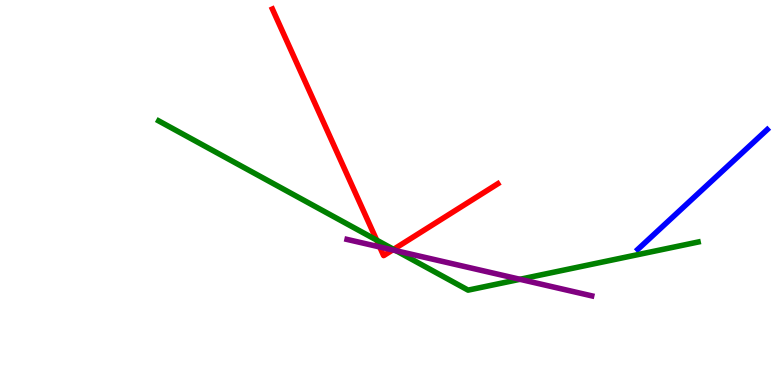[{'lines': ['blue', 'red'], 'intersections': []}, {'lines': ['green', 'red'], 'intersections': [{'x': 4.86, 'y': 3.76}, {'x': 5.08, 'y': 3.52}]}, {'lines': ['purple', 'red'], 'intersections': [{'x': 4.9, 'y': 3.59}, {'x': 5.07, 'y': 3.51}]}, {'lines': ['blue', 'green'], 'intersections': []}, {'lines': ['blue', 'purple'], 'intersections': []}, {'lines': ['green', 'purple'], 'intersections': [{'x': 5.11, 'y': 3.49}, {'x': 6.71, 'y': 2.75}]}]